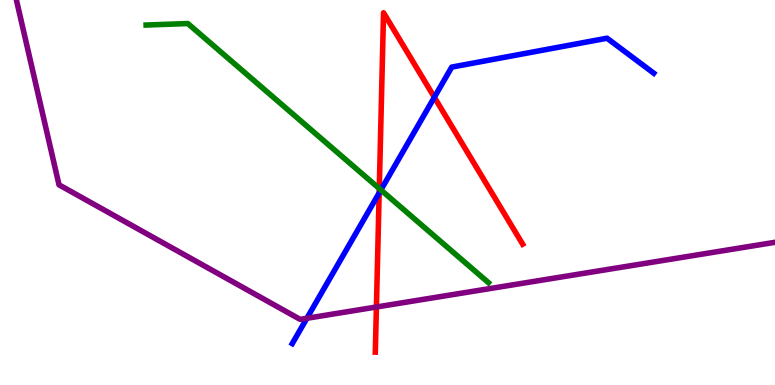[{'lines': ['blue', 'red'], 'intersections': [{'x': 4.89, 'y': 4.99}, {'x': 5.6, 'y': 7.47}]}, {'lines': ['green', 'red'], 'intersections': [{'x': 4.89, 'y': 5.1}]}, {'lines': ['purple', 'red'], 'intersections': [{'x': 4.86, 'y': 2.03}]}, {'lines': ['blue', 'green'], 'intersections': [{'x': 4.91, 'y': 5.07}]}, {'lines': ['blue', 'purple'], 'intersections': [{'x': 3.96, 'y': 1.73}]}, {'lines': ['green', 'purple'], 'intersections': []}]